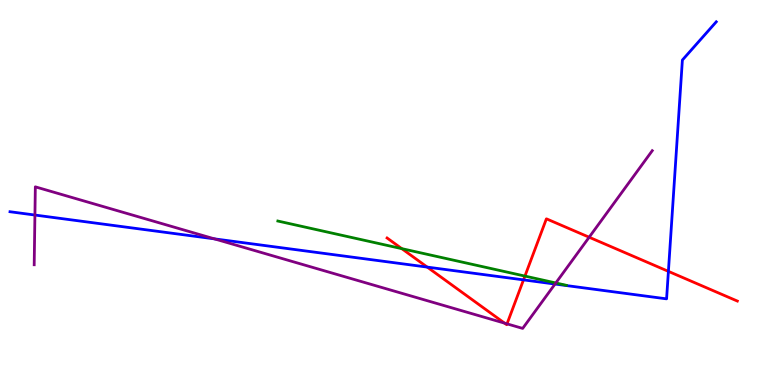[{'lines': ['blue', 'red'], 'intersections': [{'x': 5.51, 'y': 3.06}, {'x': 6.75, 'y': 2.73}, {'x': 8.62, 'y': 2.95}]}, {'lines': ['green', 'red'], 'intersections': [{'x': 5.18, 'y': 3.54}, {'x': 6.77, 'y': 2.83}]}, {'lines': ['purple', 'red'], 'intersections': [{'x': 6.51, 'y': 1.61}, {'x': 6.54, 'y': 1.59}, {'x': 7.6, 'y': 3.84}]}, {'lines': ['blue', 'green'], 'intersections': []}, {'lines': ['blue', 'purple'], 'intersections': [{'x': 0.451, 'y': 4.41}, {'x': 2.77, 'y': 3.8}, {'x': 7.16, 'y': 2.62}]}, {'lines': ['green', 'purple'], 'intersections': [{'x': 7.17, 'y': 2.65}]}]